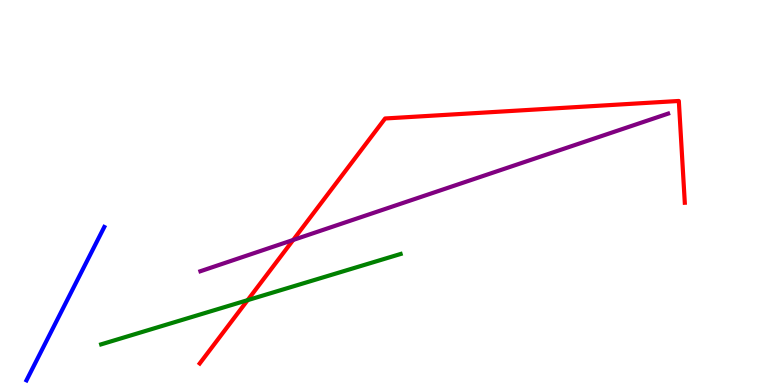[{'lines': ['blue', 'red'], 'intersections': []}, {'lines': ['green', 'red'], 'intersections': [{'x': 3.2, 'y': 2.2}]}, {'lines': ['purple', 'red'], 'intersections': [{'x': 3.78, 'y': 3.77}]}, {'lines': ['blue', 'green'], 'intersections': []}, {'lines': ['blue', 'purple'], 'intersections': []}, {'lines': ['green', 'purple'], 'intersections': []}]